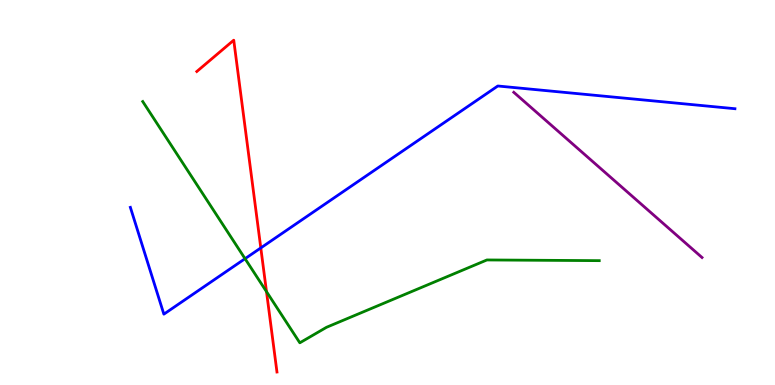[{'lines': ['blue', 'red'], 'intersections': [{'x': 3.37, 'y': 3.56}]}, {'lines': ['green', 'red'], 'intersections': [{'x': 3.44, 'y': 2.43}]}, {'lines': ['purple', 'red'], 'intersections': []}, {'lines': ['blue', 'green'], 'intersections': [{'x': 3.16, 'y': 3.28}]}, {'lines': ['blue', 'purple'], 'intersections': []}, {'lines': ['green', 'purple'], 'intersections': []}]